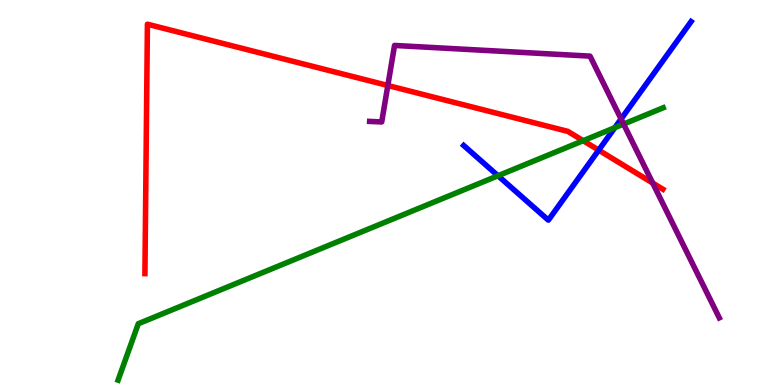[{'lines': ['blue', 'red'], 'intersections': [{'x': 7.72, 'y': 6.1}]}, {'lines': ['green', 'red'], 'intersections': [{'x': 7.52, 'y': 6.35}]}, {'lines': ['purple', 'red'], 'intersections': [{'x': 5.0, 'y': 7.78}, {'x': 8.42, 'y': 5.25}]}, {'lines': ['blue', 'green'], 'intersections': [{'x': 6.43, 'y': 5.44}, {'x': 7.93, 'y': 6.68}]}, {'lines': ['blue', 'purple'], 'intersections': [{'x': 8.01, 'y': 6.91}]}, {'lines': ['green', 'purple'], 'intersections': [{'x': 8.05, 'y': 6.78}]}]